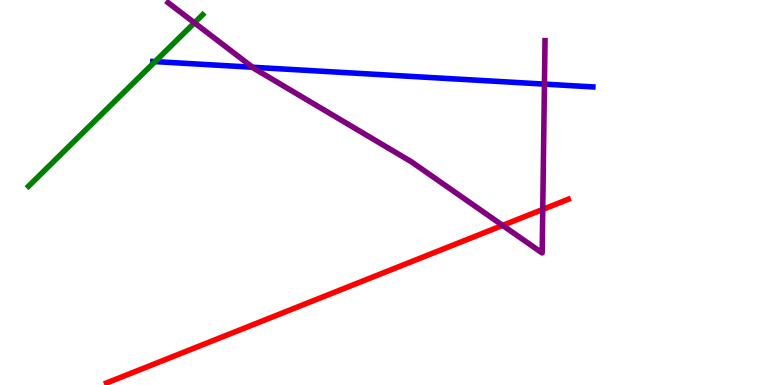[{'lines': ['blue', 'red'], 'intersections': []}, {'lines': ['green', 'red'], 'intersections': []}, {'lines': ['purple', 'red'], 'intersections': [{'x': 6.49, 'y': 4.15}, {'x': 7.0, 'y': 4.56}]}, {'lines': ['blue', 'green'], 'intersections': [{'x': 2.0, 'y': 8.4}]}, {'lines': ['blue', 'purple'], 'intersections': [{'x': 3.26, 'y': 8.25}, {'x': 7.02, 'y': 7.82}]}, {'lines': ['green', 'purple'], 'intersections': [{'x': 2.51, 'y': 9.41}]}]